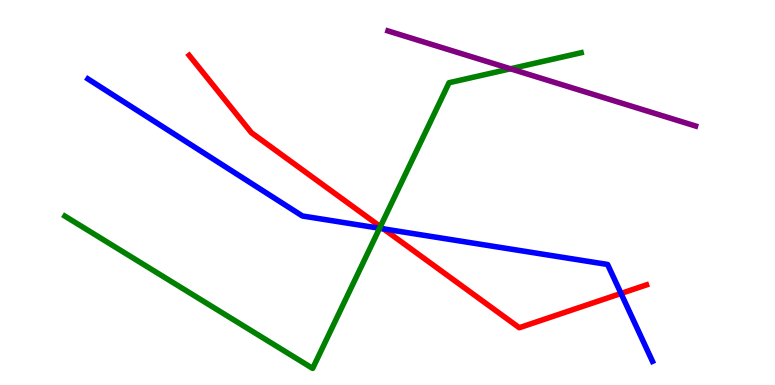[{'lines': ['blue', 'red'], 'intersections': [{'x': 4.95, 'y': 4.06}, {'x': 8.01, 'y': 2.38}]}, {'lines': ['green', 'red'], 'intersections': [{'x': 4.91, 'y': 4.11}]}, {'lines': ['purple', 'red'], 'intersections': []}, {'lines': ['blue', 'green'], 'intersections': [{'x': 4.9, 'y': 4.07}]}, {'lines': ['blue', 'purple'], 'intersections': []}, {'lines': ['green', 'purple'], 'intersections': [{'x': 6.59, 'y': 8.21}]}]